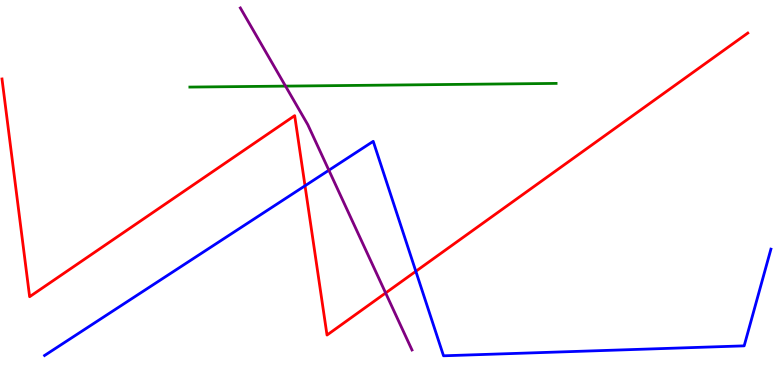[{'lines': ['blue', 'red'], 'intersections': [{'x': 3.94, 'y': 5.17}, {'x': 5.37, 'y': 2.95}]}, {'lines': ['green', 'red'], 'intersections': []}, {'lines': ['purple', 'red'], 'intersections': [{'x': 4.98, 'y': 2.39}]}, {'lines': ['blue', 'green'], 'intersections': []}, {'lines': ['blue', 'purple'], 'intersections': [{'x': 4.24, 'y': 5.58}]}, {'lines': ['green', 'purple'], 'intersections': [{'x': 3.68, 'y': 7.76}]}]